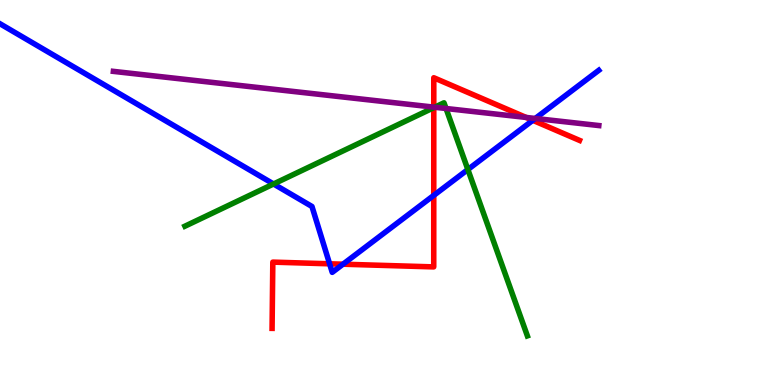[{'lines': ['blue', 'red'], 'intersections': [{'x': 4.25, 'y': 3.15}, {'x': 4.43, 'y': 3.14}, {'x': 5.6, 'y': 4.92}, {'x': 6.88, 'y': 6.88}]}, {'lines': ['green', 'red'], 'intersections': [{'x': 5.6, 'y': 7.2}]}, {'lines': ['purple', 'red'], 'intersections': [{'x': 5.6, 'y': 7.22}, {'x': 6.79, 'y': 6.95}]}, {'lines': ['blue', 'green'], 'intersections': [{'x': 3.53, 'y': 5.22}, {'x': 6.04, 'y': 5.6}]}, {'lines': ['blue', 'purple'], 'intersections': [{'x': 6.91, 'y': 6.92}]}, {'lines': ['green', 'purple'], 'intersections': [{'x': 5.61, 'y': 7.21}, {'x': 5.76, 'y': 7.18}]}]